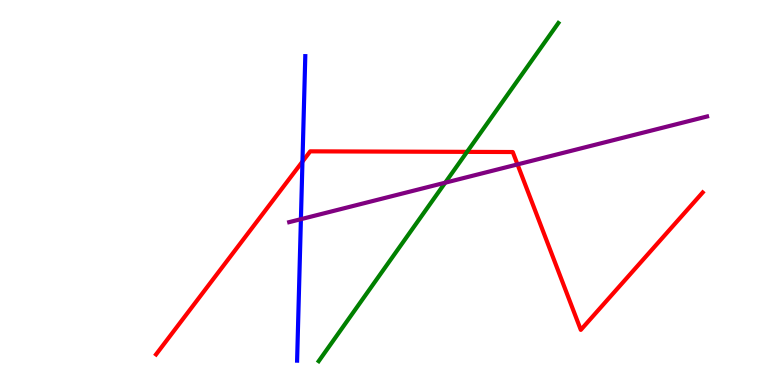[{'lines': ['blue', 'red'], 'intersections': [{'x': 3.9, 'y': 5.8}]}, {'lines': ['green', 'red'], 'intersections': [{'x': 6.03, 'y': 6.06}]}, {'lines': ['purple', 'red'], 'intersections': [{'x': 6.68, 'y': 5.73}]}, {'lines': ['blue', 'green'], 'intersections': []}, {'lines': ['blue', 'purple'], 'intersections': [{'x': 3.88, 'y': 4.31}]}, {'lines': ['green', 'purple'], 'intersections': [{'x': 5.74, 'y': 5.25}]}]